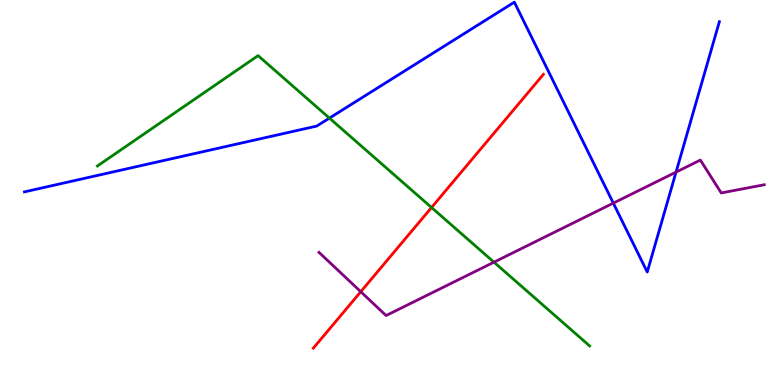[{'lines': ['blue', 'red'], 'intersections': []}, {'lines': ['green', 'red'], 'intersections': [{'x': 5.57, 'y': 4.61}]}, {'lines': ['purple', 'red'], 'intersections': [{'x': 4.66, 'y': 2.42}]}, {'lines': ['blue', 'green'], 'intersections': [{'x': 4.25, 'y': 6.93}]}, {'lines': ['blue', 'purple'], 'intersections': [{'x': 7.91, 'y': 4.72}, {'x': 8.72, 'y': 5.53}]}, {'lines': ['green', 'purple'], 'intersections': [{'x': 6.37, 'y': 3.19}]}]